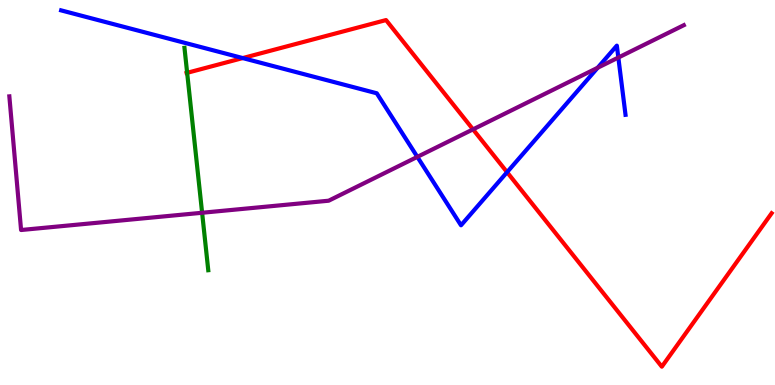[{'lines': ['blue', 'red'], 'intersections': [{'x': 3.13, 'y': 8.49}, {'x': 6.54, 'y': 5.53}]}, {'lines': ['green', 'red'], 'intersections': [{'x': 2.41, 'y': 8.11}]}, {'lines': ['purple', 'red'], 'intersections': [{'x': 6.1, 'y': 6.64}]}, {'lines': ['blue', 'green'], 'intersections': []}, {'lines': ['blue', 'purple'], 'intersections': [{'x': 5.39, 'y': 5.93}, {'x': 7.71, 'y': 8.24}, {'x': 7.98, 'y': 8.51}]}, {'lines': ['green', 'purple'], 'intersections': [{'x': 2.61, 'y': 4.47}]}]